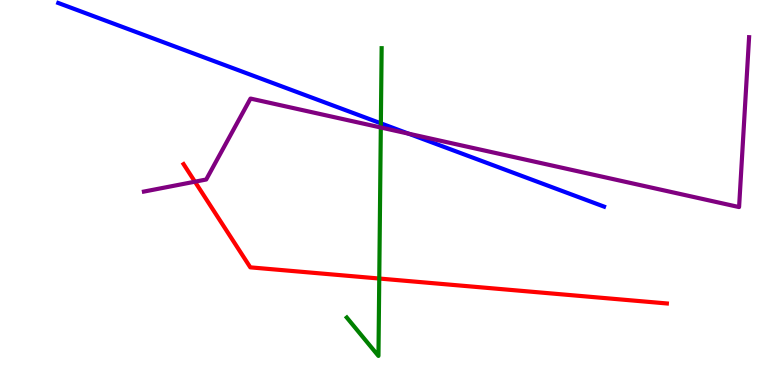[{'lines': ['blue', 'red'], 'intersections': []}, {'lines': ['green', 'red'], 'intersections': [{'x': 4.89, 'y': 2.77}]}, {'lines': ['purple', 'red'], 'intersections': [{'x': 2.52, 'y': 5.28}]}, {'lines': ['blue', 'green'], 'intersections': [{'x': 4.91, 'y': 6.8}]}, {'lines': ['blue', 'purple'], 'intersections': [{'x': 5.27, 'y': 6.53}]}, {'lines': ['green', 'purple'], 'intersections': [{'x': 4.91, 'y': 6.69}]}]